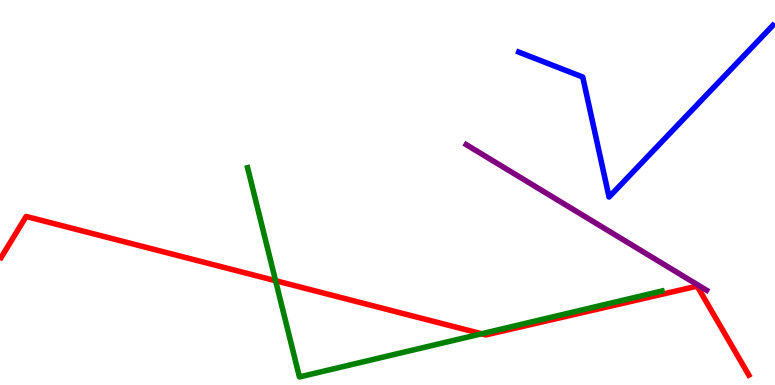[{'lines': ['blue', 'red'], 'intersections': []}, {'lines': ['green', 'red'], 'intersections': [{'x': 3.56, 'y': 2.71}, {'x': 6.21, 'y': 1.33}]}, {'lines': ['purple', 'red'], 'intersections': []}, {'lines': ['blue', 'green'], 'intersections': []}, {'lines': ['blue', 'purple'], 'intersections': []}, {'lines': ['green', 'purple'], 'intersections': []}]